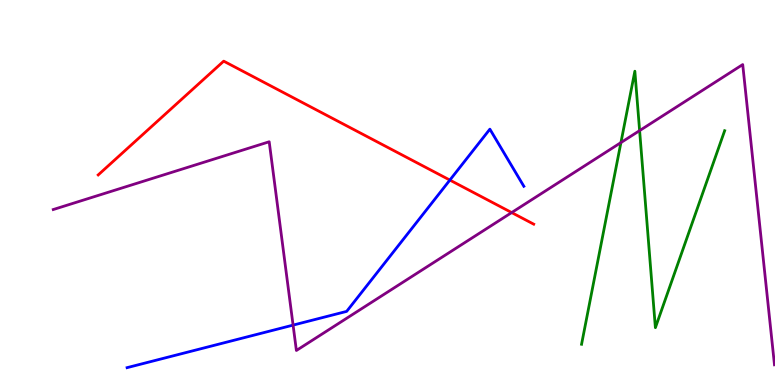[{'lines': ['blue', 'red'], 'intersections': [{'x': 5.8, 'y': 5.32}]}, {'lines': ['green', 'red'], 'intersections': []}, {'lines': ['purple', 'red'], 'intersections': [{'x': 6.6, 'y': 4.48}]}, {'lines': ['blue', 'green'], 'intersections': []}, {'lines': ['blue', 'purple'], 'intersections': [{'x': 3.78, 'y': 1.56}]}, {'lines': ['green', 'purple'], 'intersections': [{'x': 8.01, 'y': 6.3}, {'x': 8.25, 'y': 6.61}]}]